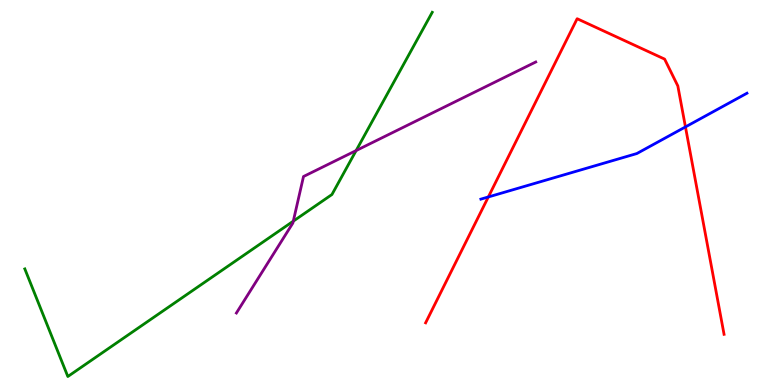[{'lines': ['blue', 'red'], 'intersections': [{'x': 6.3, 'y': 4.88}, {'x': 8.84, 'y': 6.7}]}, {'lines': ['green', 'red'], 'intersections': []}, {'lines': ['purple', 'red'], 'intersections': []}, {'lines': ['blue', 'green'], 'intersections': []}, {'lines': ['blue', 'purple'], 'intersections': []}, {'lines': ['green', 'purple'], 'intersections': [{'x': 3.78, 'y': 4.26}, {'x': 4.6, 'y': 6.09}]}]